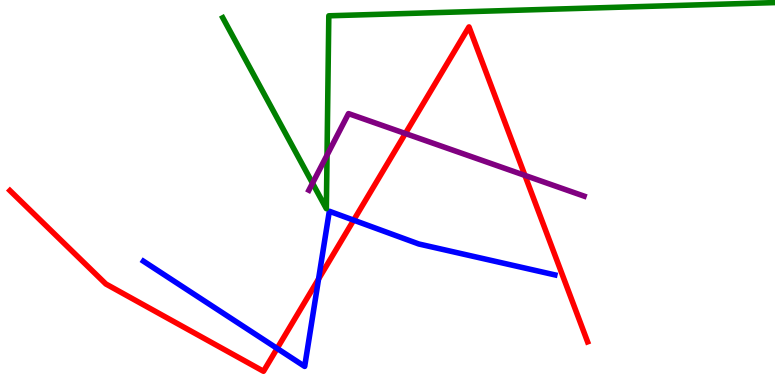[{'lines': ['blue', 'red'], 'intersections': [{'x': 3.58, 'y': 0.95}, {'x': 4.11, 'y': 2.75}, {'x': 4.56, 'y': 4.28}]}, {'lines': ['green', 'red'], 'intersections': []}, {'lines': ['purple', 'red'], 'intersections': [{'x': 5.23, 'y': 6.53}, {'x': 6.77, 'y': 5.44}]}, {'lines': ['blue', 'green'], 'intersections': []}, {'lines': ['blue', 'purple'], 'intersections': []}, {'lines': ['green', 'purple'], 'intersections': [{'x': 4.03, 'y': 5.24}, {'x': 4.22, 'y': 5.97}]}]